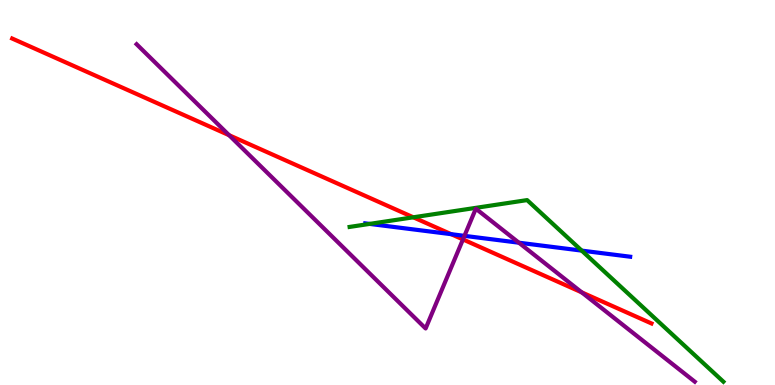[{'lines': ['blue', 'red'], 'intersections': [{'x': 5.82, 'y': 3.92}]}, {'lines': ['green', 'red'], 'intersections': [{'x': 5.33, 'y': 4.36}]}, {'lines': ['purple', 'red'], 'intersections': [{'x': 2.96, 'y': 6.49}, {'x': 5.97, 'y': 3.78}, {'x': 7.51, 'y': 2.41}]}, {'lines': ['blue', 'green'], 'intersections': [{'x': 4.77, 'y': 4.18}, {'x': 7.51, 'y': 3.49}]}, {'lines': ['blue', 'purple'], 'intersections': [{'x': 5.99, 'y': 3.87}, {'x': 6.7, 'y': 3.7}]}, {'lines': ['green', 'purple'], 'intersections': []}]